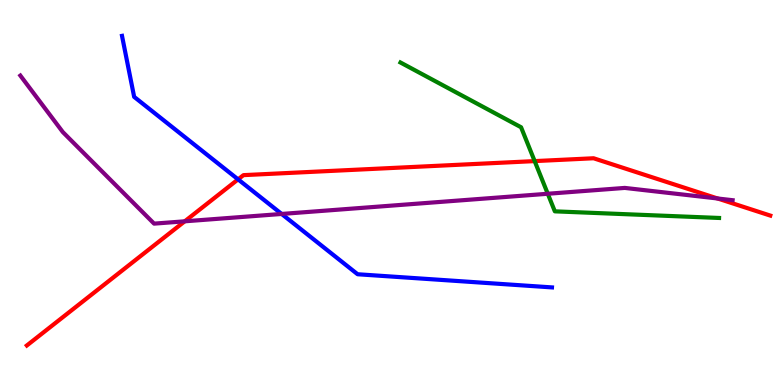[{'lines': ['blue', 'red'], 'intersections': [{'x': 3.07, 'y': 5.34}]}, {'lines': ['green', 'red'], 'intersections': [{'x': 6.9, 'y': 5.82}]}, {'lines': ['purple', 'red'], 'intersections': [{'x': 2.38, 'y': 4.25}, {'x': 9.26, 'y': 4.84}]}, {'lines': ['blue', 'green'], 'intersections': []}, {'lines': ['blue', 'purple'], 'intersections': [{'x': 3.63, 'y': 4.44}]}, {'lines': ['green', 'purple'], 'intersections': [{'x': 7.07, 'y': 4.97}]}]